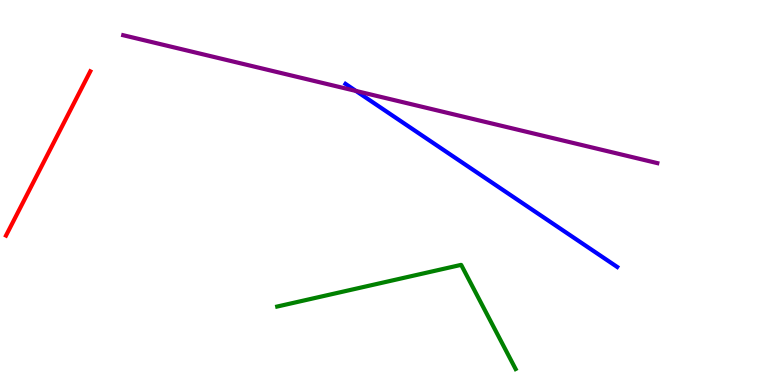[{'lines': ['blue', 'red'], 'intersections': []}, {'lines': ['green', 'red'], 'intersections': []}, {'lines': ['purple', 'red'], 'intersections': []}, {'lines': ['blue', 'green'], 'intersections': []}, {'lines': ['blue', 'purple'], 'intersections': [{'x': 4.59, 'y': 7.64}]}, {'lines': ['green', 'purple'], 'intersections': []}]